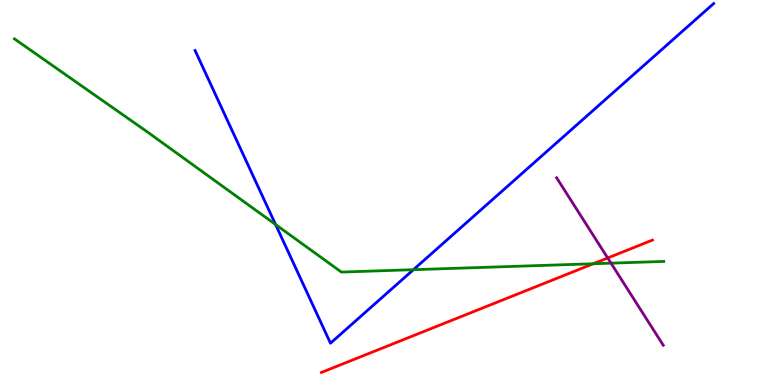[{'lines': ['blue', 'red'], 'intersections': []}, {'lines': ['green', 'red'], 'intersections': [{'x': 7.66, 'y': 3.15}]}, {'lines': ['purple', 'red'], 'intersections': [{'x': 7.84, 'y': 3.3}]}, {'lines': ['blue', 'green'], 'intersections': [{'x': 3.56, 'y': 4.17}, {'x': 5.33, 'y': 3.0}]}, {'lines': ['blue', 'purple'], 'intersections': []}, {'lines': ['green', 'purple'], 'intersections': [{'x': 7.88, 'y': 3.16}]}]